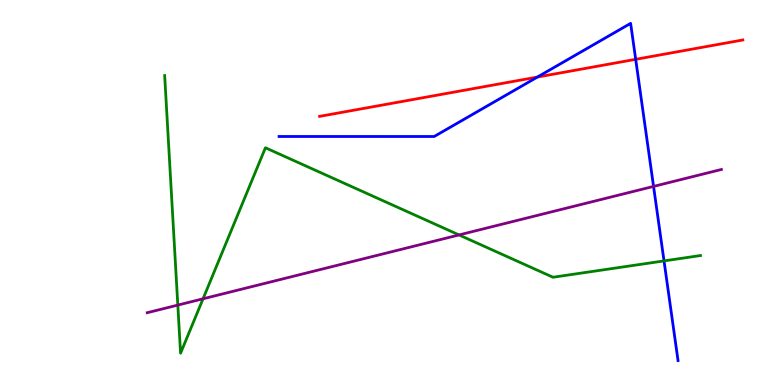[{'lines': ['blue', 'red'], 'intersections': [{'x': 6.93, 'y': 8.0}, {'x': 8.2, 'y': 8.46}]}, {'lines': ['green', 'red'], 'intersections': []}, {'lines': ['purple', 'red'], 'intersections': []}, {'lines': ['blue', 'green'], 'intersections': [{'x': 8.57, 'y': 3.22}]}, {'lines': ['blue', 'purple'], 'intersections': [{'x': 8.43, 'y': 5.16}]}, {'lines': ['green', 'purple'], 'intersections': [{'x': 2.29, 'y': 2.08}, {'x': 2.62, 'y': 2.24}, {'x': 5.92, 'y': 3.9}]}]